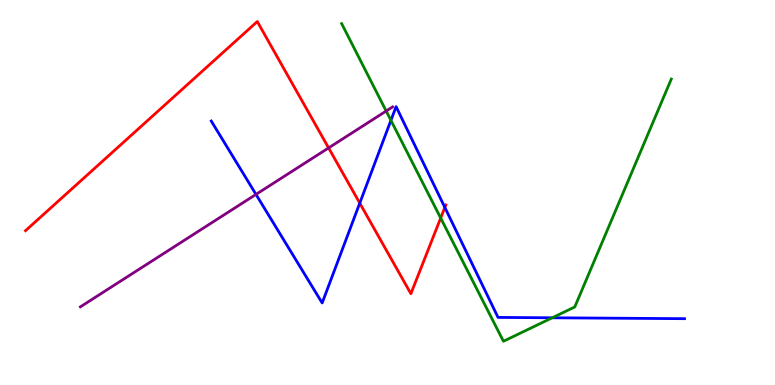[{'lines': ['blue', 'red'], 'intersections': [{'x': 4.64, 'y': 4.72}, {'x': 5.74, 'y': 4.61}]}, {'lines': ['green', 'red'], 'intersections': [{'x': 5.69, 'y': 4.34}]}, {'lines': ['purple', 'red'], 'intersections': [{'x': 4.24, 'y': 6.16}]}, {'lines': ['blue', 'green'], 'intersections': [{'x': 5.04, 'y': 6.87}, {'x': 7.13, 'y': 1.75}]}, {'lines': ['blue', 'purple'], 'intersections': [{'x': 3.3, 'y': 4.95}]}, {'lines': ['green', 'purple'], 'intersections': [{'x': 4.98, 'y': 7.12}]}]